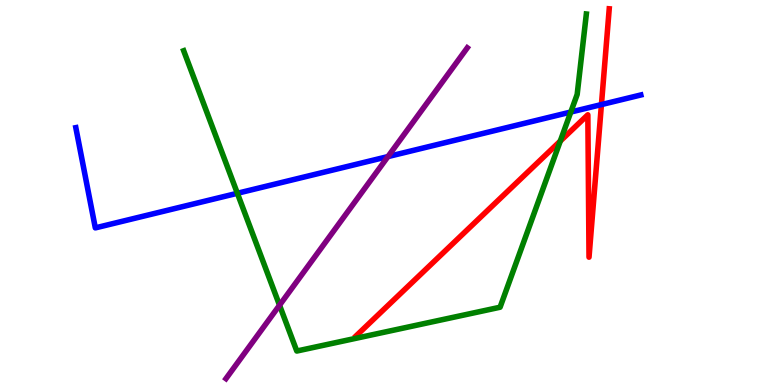[{'lines': ['blue', 'red'], 'intersections': [{'x': 7.76, 'y': 7.28}]}, {'lines': ['green', 'red'], 'intersections': [{'x': 7.23, 'y': 6.34}]}, {'lines': ['purple', 'red'], 'intersections': []}, {'lines': ['blue', 'green'], 'intersections': [{'x': 3.06, 'y': 4.98}, {'x': 7.37, 'y': 7.09}]}, {'lines': ['blue', 'purple'], 'intersections': [{'x': 5.01, 'y': 5.93}]}, {'lines': ['green', 'purple'], 'intersections': [{'x': 3.61, 'y': 2.07}]}]